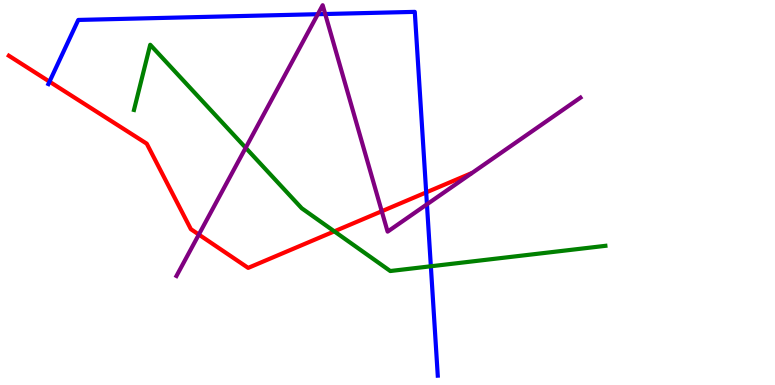[{'lines': ['blue', 'red'], 'intersections': [{'x': 0.639, 'y': 7.88}, {'x': 5.5, 'y': 5.0}]}, {'lines': ['green', 'red'], 'intersections': [{'x': 4.31, 'y': 3.99}]}, {'lines': ['purple', 'red'], 'intersections': [{'x': 2.57, 'y': 3.91}, {'x': 4.93, 'y': 4.51}]}, {'lines': ['blue', 'green'], 'intersections': [{'x': 5.56, 'y': 3.08}]}, {'lines': ['blue', 'purple'], 'intersections': [{'x': 4.1, 'y': 9.63}, {'x': 4.2, 'y': 9.64}, {'x': 5.51, 'y': 4.69}]}, {'lines': ['green', 'purple'], 'intersections': [{'x': 3.17, 'y': 6.16}]}]